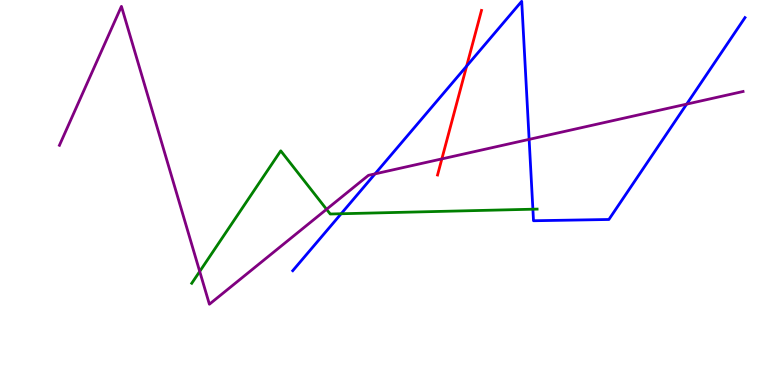[{'lines': ['blue', 'red'], 'intersections': [{'x': 6.02, 'y': 8.28}]}, {'lines': ['green', 'red'], 'intersections': []}, {'lines': ['purple', 'red'], 'intersections': [{'x': 5.7, 'y': 5.87}]}, {'lines': ['blue', 'green'], 'intersections': [{'x': 4.4, 'y': 4.45}, {'x': 6.88, 'y': 4.57}]}, {'lines': ['blue', 'purple'], 'intersections': [{'x': 4.84, 'y': 5.48}, {'x': 6.83, 'y': 6.38}, {'x': 8.86, 'y': 7.3}]}, {'lines': ['green', 'purple'], 'intersections': [{'x': 2.58, 'y': 2.95}, {'x': 4.21, 'y': 4.56}]}]